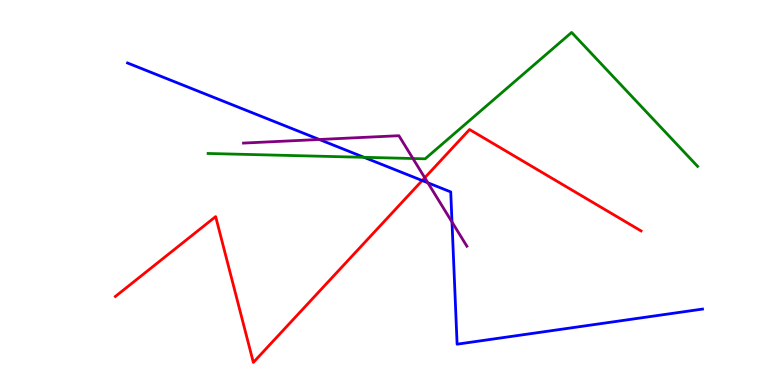[{'lines': ['blue', 'red'], 'intersections': [{'x': 5.45, 'y': 5.31}]}, {'lines': ['green', 'red'], 'intersections': []}, {'lines': ['purple', 'red'], 'intersections': [{'x': 5.48, 'y': 5.38}]}, {'lines': ['blue', 'green'], 'intersections': [{'x': 4.7, 'y': 5.91}]}, {'lines': ['blue', 'purple'], 'intersections': [{'x': 4.12, 'y': 6.38}, {'x': 5.52, 'y': 5.25}, {'x': 5.83, 'y': 4.23}]}, {'lines': ['green', 'purple'], 'intersections': [{'x': 5.33, 'y': 5.88}]}]